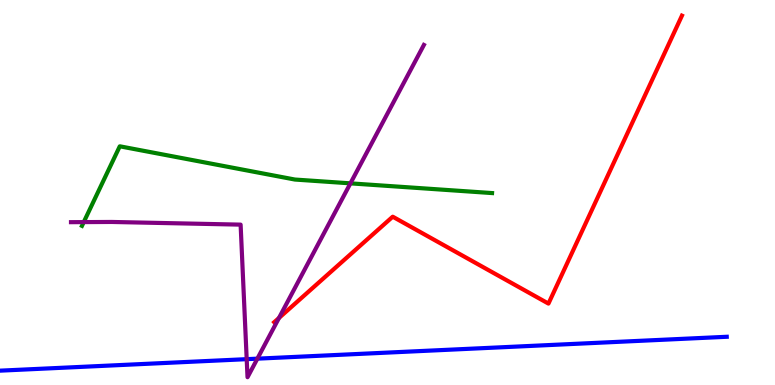[{'lines': ['blue', 'red'], 'intersections': []}, {'lines': ['green', 'red'], 'intersections': []}, {'lines': ['purple', 'red'], 'intersections': [{'x': 3.6, 'y': 1.74}]}, {'lines': ['blue', 'green'], 'intersections': []}, {'lines': ['blue', 'purple'], 'intersections': [{'x': 3.18, 'y': 0.671}, {'x': 3.32, 'y': 0.684}]}, {'lines': ['green', 'purple'], 'intersections': [{'x': 1.08, 'y': 4.23}, {'x': 4.52, 'y': 5.24}]}]